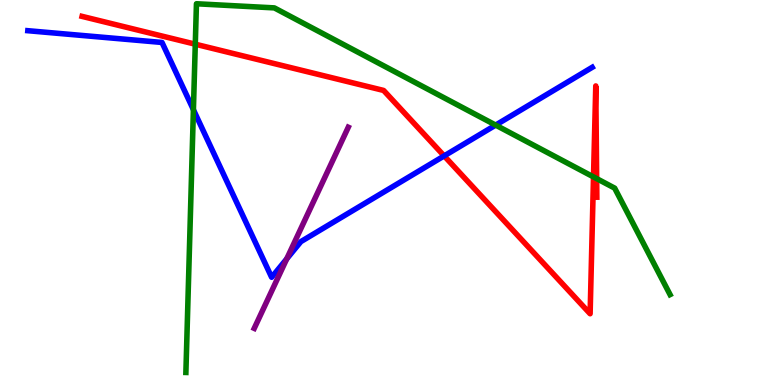[{'lines': ['blue', 'red'], 'intersections': [{'x': 5.73, 'y': 5.95}]}, {'lines': ['green', 'red'], 'intersections': [{'x': 2.52, 'y': 8.85}, {'x': 7.66, 'y': 5.4}, {'x': 7.7, 'y': 5.36}]}, {'lines': ['purple', 'red'], 'intersections': []}, {'lines': ['blue', 'green'], 'intersections': [{'x': 2.5, 'y': 7.15}, {'x': 6.4, 'y': 6.75}]}, {'lines': ['blue', 'purple'], 'intersections': [{'x': 3.7, 'y': 3.28}]}, {'lines': ['green', 'purple'], 'intersections': []}]